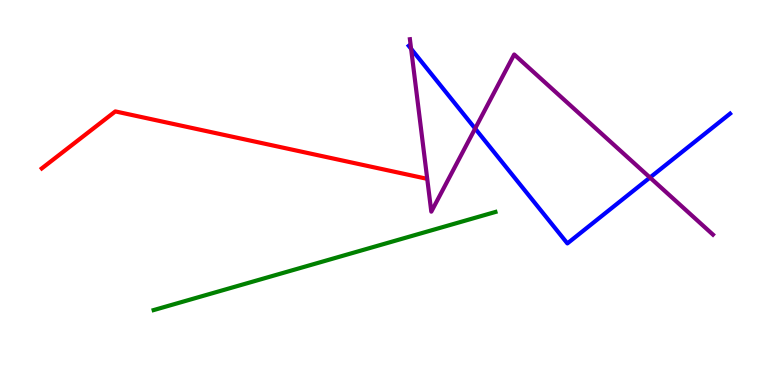[{'lines': ['blue', 'red'], 'intersections': []}, {'lines': ['green', 'red'], 'intersections': []}, {'lines': ['purple', 'red'], 'intersections': []}, {'lines': ['blue', 'green'], 'intersections': []}, {'lines': ['blue', 'purple'], 'intersections': [{'x': 5.3, 'y': 8.73}, {'x': 6.13, 'y': 6.66}, {'x': 8.39, 'y': 5.39}]}, {'lines': ['green', 'purple'], 'intersections': []}]